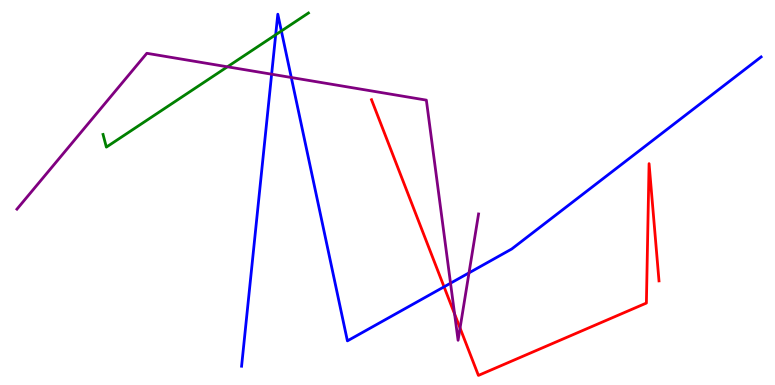[{'lines': ['blue', 'red'], 'intersections': [{'x': 5.73, 'y': 2.55}]}, {'lines': ['green', 'red'], 'intersections': []}, {'lines': ['purple', 'red'], 'intersections': [{'x': 5.87, 'y': 1.84}, {'x': 5.94, 'y': 1.48}]}, {'lines': ['blue', 'green'], 'intersections': [{'x': 3.56, 'y': 9.1}, {'x': 3.63, 'y': 9.2}]}, {'lines': ['blue', 'purple'], 'intersections': [{'x': 3.5, 'y': 8.07}, {'x': 3.76, 'y': 7.99}, {'x': 5.81, 'y': 2.64}, {'x': 6.05, 'y': 2.91}]}, {'lines': ['green', 'purple'], 'intersections': [{'x': 2.93, 'y': 8.27}]}]